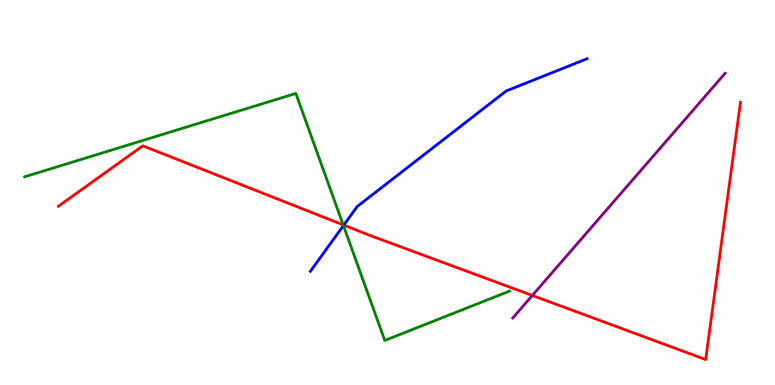[{'lines': ['blue', 'red'], 'intersections': [{'x': 4.44, 'y': 4.15}]}, {'lines': ['green', 'red'], 'intersections': [{'x': 4.43, 'y': 4.16}]}, {'lines': ['purple', 'red'], 'intersections': [{'x': 6.87, 'y': 2.33}]}, {'lines': ['blue', 'green'], 'intersections': [{'x': 4.43, 'y': 4.14}]}, {'lines': ['blue', 'purple'], 'intersections': []}, {'lines': ['green', 'purple'], 'intersections': []}]